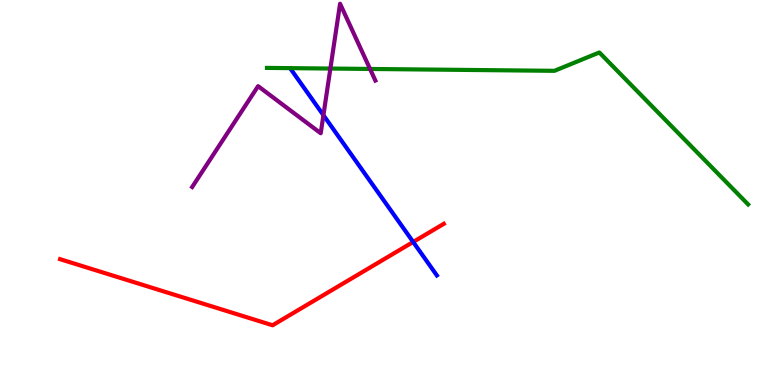[{'lines': ['blue', 'red'], 'intersections': [{'x': 5.33, 'y': 3.72}]}, {'lines': ['green', 'red'], 'intersections': []}, {'lines': ['purple', 'red'], 'intersections': []}, {'lines': ['blue', 'green'], 'intersections': []}, {'lines': ['blue', 'purple'], 'intersections': [{'x': 4.17, 'y': 7.01}]}, {'lines': ['green', 'purple'], 'intersections': [{'x': 4.26, 'y': 8.22}, {'x': 4.77, 'y': 8.21}]}]